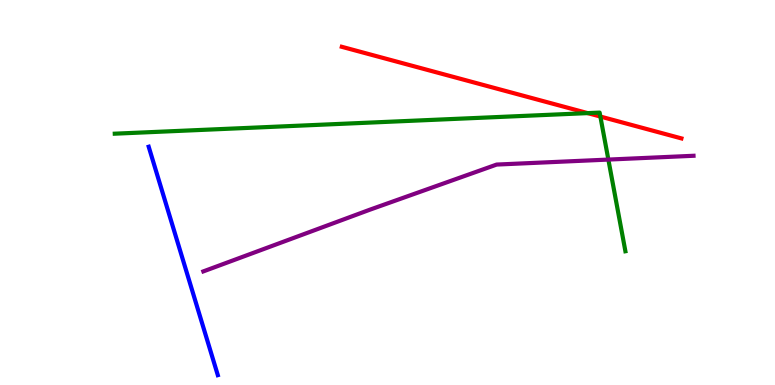[{'lines': ['blue', 'red'], 'intersections': []}, {'lines': ['green', 'red'], 'intersections': [{'x': 7.58, 'y': 7.06}, {'x': 7.75, 'y': 6.97}]}, {'lines': ['purple', 'red'], 'intersections': []}, {'lines': ['blue', 'green'], 'intersections': []}, {'lines': ['blue', 'purple'], 'intersections': []}, {'lines': ['green', 'purple'], 'intersections': [{'x': 7.85, 'y': 5.86}]}]